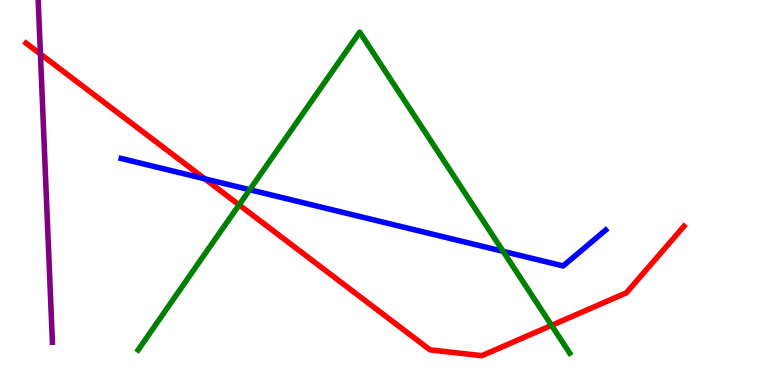[{'lines': ['blue', 'red'], 'intersections': [{'x': 2.64, 'y': 5.36}]}, {'lines': ['green', 'red'], 'intersections': [{'x': 3.09, 'y': 4.68}, {'x': 7.12, 'y': 1.55}]}, {'lines': ['purple', 'red'], 'intersections': [{'x': 0.522, 'y': 8.6}]}, {'lines': ['blue', 'green'], 'intersections': [{'x': 3.22, 'y': 5.07}, {'x': 6.49, 'y': 3.47}]}, {'lines': ['blue', 'purple'], 'intersections': []}, {'lines': ['green', 'purple'], 'intersections': []}]